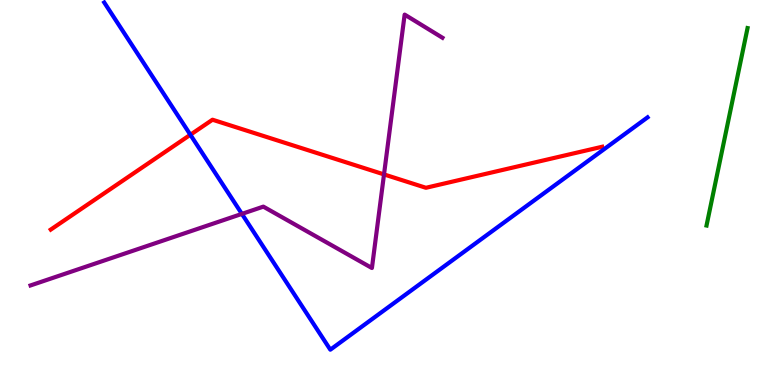[{'lines': ['blue', 'red'], 'intersections': [{'x': 2.46, 'y': 6.5}]}, {'lines': ['green', 'red'], 'intersections': []}, {'lines': ['purple', 'red'], 'intersections': [{'x': 4.95, 'y': 5.47}]}, {'lines': ['blue', 'green'], 'intersections': []}, {'lines': ['blue', 'purple'], 'intersections': [{'x': 3.12, 'y': 4.44}]}, {'lines': ['green', 'purple'], 'intersections': []}]